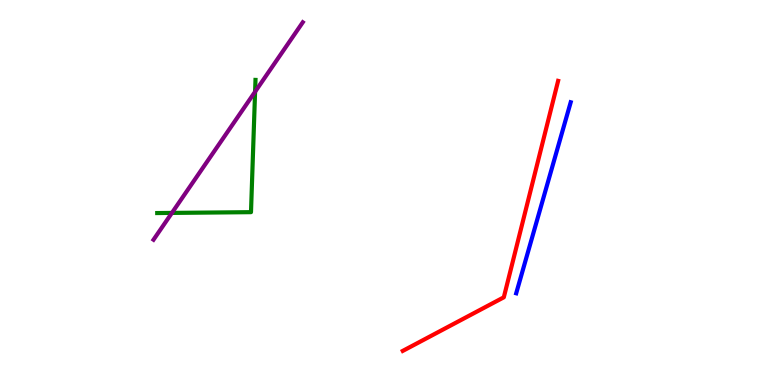[{'lines': ['blue', 'red'], 'intersections': []}, {'lines': ['green', 'red'], 'intersections': []}, {'lines': ['purple', 'red'], 'intersections': []}, {'lines': ['blue', 'green'], 'intersections': []}, {'lines': ['blue', 'purple'], 'intersections': []}, {'lines': ['green', 'purple'], 'intersections': [{'x': 2.22, 'y': 4.47}, {'x': 3.29, 'y': 7.62}]}]